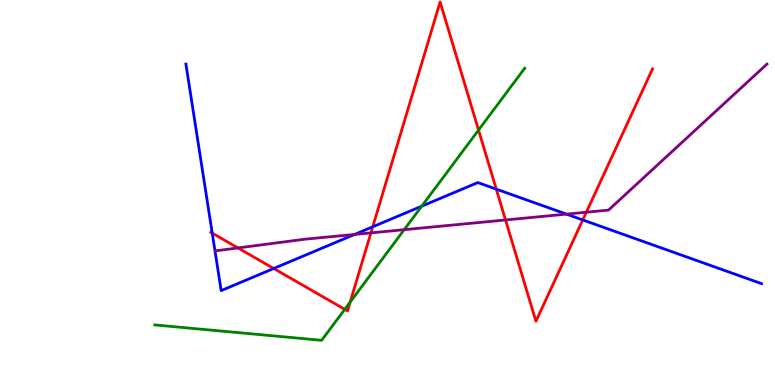[{'lines': ['blue', 'red'], 'intersections': [{'x': 2.74, 'y': 3.94}, {'x': 3.53, 'y': 3.03}, {'x': 4.81, 'y': 4.11}, {'x': 6.4, 'y': 5.09}, {'x': 7.52, 'y': 4.29}]}, {'lines': ['green', 'red'], 'intersections': [{'x': 4.45, 'y': 1.97}, {'x': 4.52, 'y': 2.15}, {'x': 6.17, 'y': 6.62}]}, {'lines': ['purple', 'red'], 'intersections': [{'x': 3.07, 'y': 3.56}, {'x': 4.79, 'y': 3.95}, {'x': 6.52, 'y': 4.29}, {'x': 7.57, 'y': 4.49}]}, {'lines': ['blue', 'green'], 'intersections': [{'x': 5.44, 'y': 4.64}]}, {'lines': ['blue', 'purple'], 'intersections': [{'x': 4.58, 'y': 3.91}, {'x': 7.31, 'y': 4.44}]}, {'lines': ['green', 'purple'], 'intersections': [{'x': 5.22, 'y': 4.03}]}]